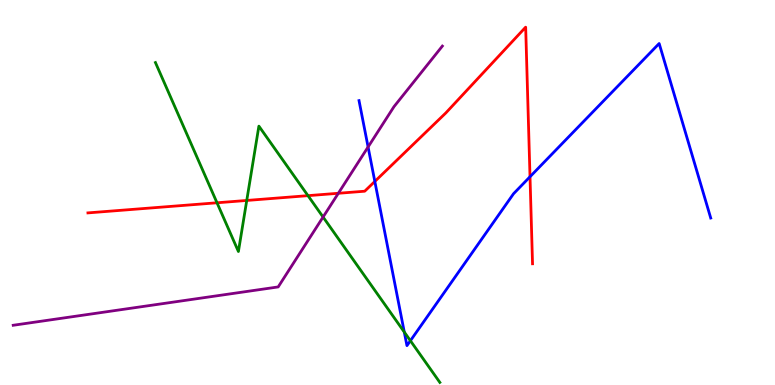[{'lines': ['blue', 'red'], 'intersections': [{'x': 4.84, 'y': 5.29}, {'x': 6.84, 'y': 5.41}]}, {'lines': ['green', 'red'], 'intersections': [{'x': 2.8, 'y': 4.73}, {'x': 3.18, 'y': 4.79}, {'x': 3.97, 'y': 4.92}]}, {'lines': ['purple', 'red'], 'intersections': [{'x': 4.37, 'y': 4.98}]}, {'lines': ['blue', 'green'], 'intersections': [{'x': 5.22, 'y': 1.38}, {'x': 5.3, 'y': 1.15}]}, {'lines': ['blue', 'purple'], 'intersections': [{'x': 4.75, 'y': 6.18}]}, {'lines': ['green', 'purple'], 'intersections': [{'x': 4.17, 'y': 4.36}]}]